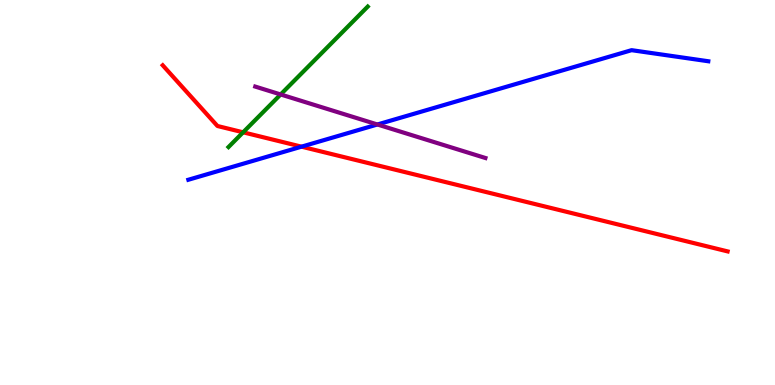[{'lines': ['blue', 'red'], 'intersections': [{'x': 3.89, 'y': 6.19}]}, {'lines': ['green', 'red'], 'intersections': [{'x': 3.14, 'y': 6.56}]}, {'lines': ['purple', 'red'], 'intersections': []}, {'lines': ['blue', 'green'], 'intersections': []}, {'lines': ['blue', 'purple'], 'intersections': [{'x': 4.87, 'y': 6.77}]}, {'lines': ['green', 'purple'], 'intersections': [{'x': 3.62, 'y': 7.55}]}]